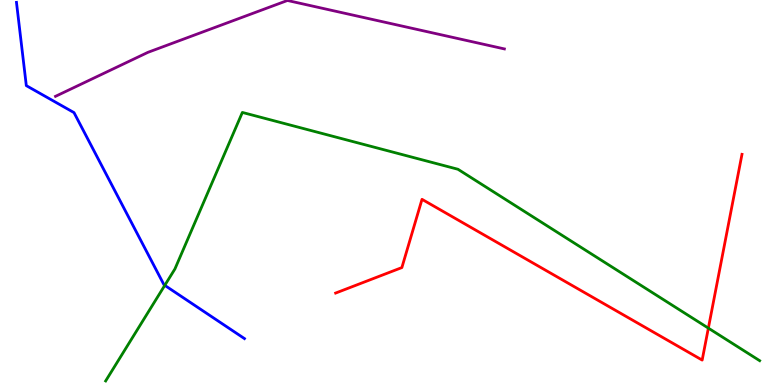[{'lines': ['blue', 'red'], 'intersections': []}, {'lines': ['green', 'red'], 'intersections': [{'x': 9.14, 'y': 1.48}]}, {'lines': ['purple', 'red'], 'intersections': []}, {'lines': ['blue', 'green'], 'intersections': [{'x': 2.13, 'y': 2.59}]}, {'lines': ['blue', 'purple'], 'intersections': []}, {'lines': ['green', 'purple'], 'intersections': []}]